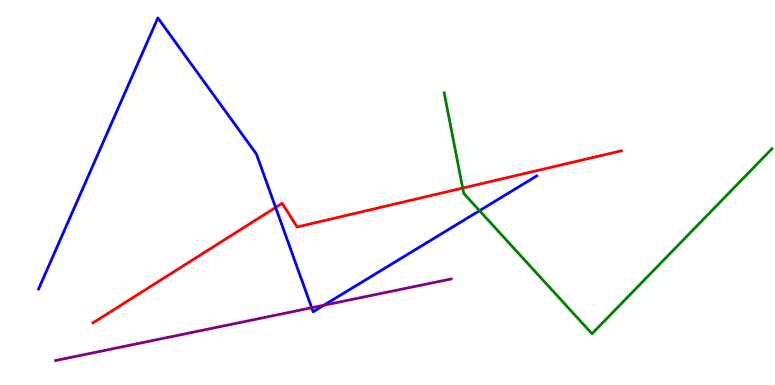[{'lines': ['blue', 'red'], 'intersections': [{'x': 3.56, 'y': 4.61}]}, {'lines': ['green', 'red'], 'intersections': [{'x': 5.97, 'y': 5.11}]}, {'lines': ['purple', 'red'], 'intersections': []}, {'lines': ['blue', 'green'], 'intersections': [{'x': 6.19, 'y': 4.53}]}, {'lines': ['blue', 'purple'], 'intersections': [{'x': 4.02, 'y': 2.01}, {'x': 4.18, 'y': 2.07}]}, {'lines': ['green', 'purple'], 'intersections': []}]